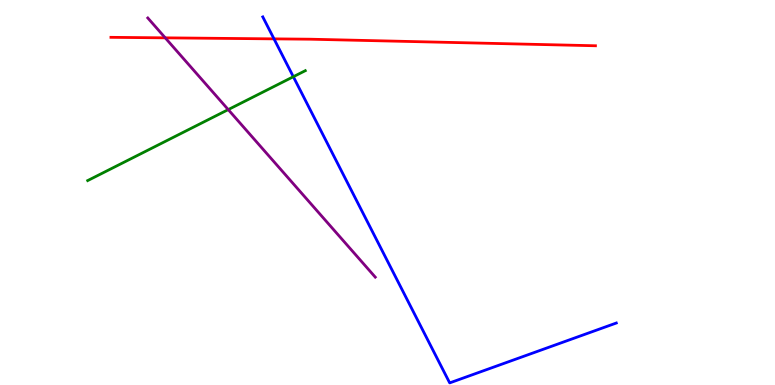[{'lines': ['blue', 'red'], 'intersections': [{'x': 3.54, 'y': 8.99}]}, {'lines': ['green', 'red'], 'intersections': []}, {'lines': ['purple', 'red'], 'intersections': [{'x': 2.13, 'y': 9.02}]}, {'lines': ['blue', 'green'], 'intersections': [{'x': 3.78, 'y': 8.01}]}, {'lines': ['blue', 'purple'], 'intersections': []}, {'lines': ['green', 'purple'], 'intersections': [{'x': 2.94, 'y': 7.15}]}]